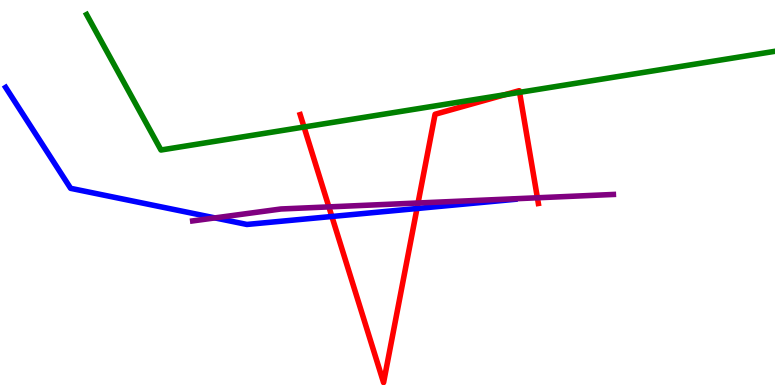[{'lines': ['blue', 'red'], 'intersections': [{'x': 4.28, 'y': 4.38}, {'x': 5.38, 'y': 4.58}]}, {'lines': ['green', 'red'], 'intersections': [{'x': 3.92, 'y': 6.7}, {'x': 6.51, 'y': 7.54}, {'x': 6.7, 'y': 7.6}]}, {'lines': ['purple', 'red'], 'intersections': [{'x': 4.24, 'y': 4.63}, {'x': 5.39, 'y': 4.73}, {'x': 6.93, 'y': 4.86}]}, {'lines': ['blue', 'green'], 'intersections': []}, {'lines': ['blue', 'purple'], 'intersections': [{'x': 2.77, 'y': 4.34}]}, {'lines': ['green', 'purple'], 'intersections': []}]